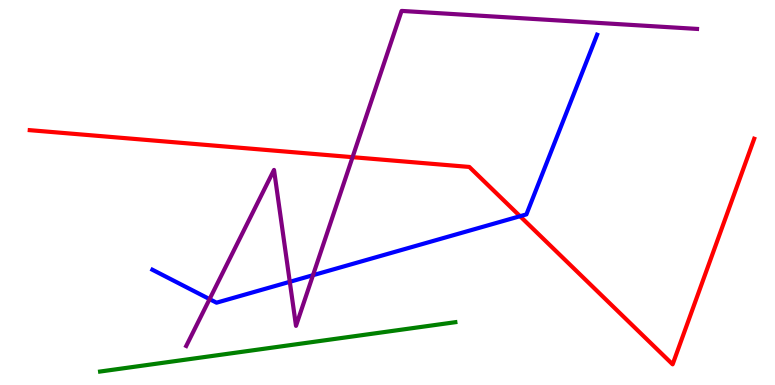[{'lines': ['blue', 'red'], 'intersections': [{'x': 6.71, 'y': 4.38}]}, {'lines': ['green', 'red'], 'intersections': []}, {'lines': ['purple', 'red'], 'intersections': [{'x': 4.55, 'y': 5.92}]}, {'lines': ['blue', 'green'], 'intersections': []}, {'lines': ['blue', 'purple'], 'intersections': [{'x': 2.7, 'y': 2.23}, {'x': 3.74, 'y': 2.68}, {'x': 4.04, 'y': 2.85}]}, {'lines': ['green', 'purple'], 'intersections': []}]